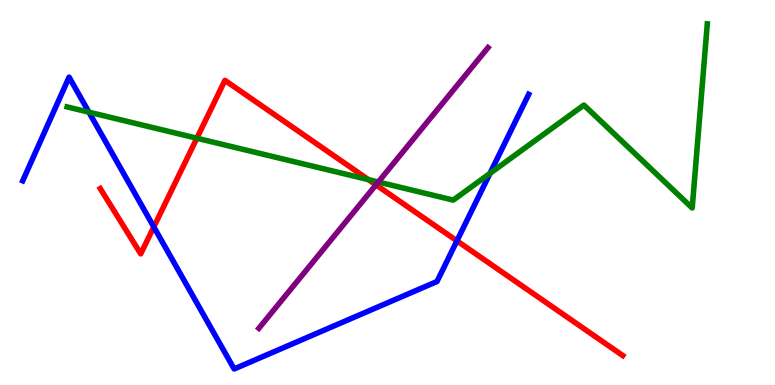[{'lines': ['blue', 'red'], 'intersections': [{'x': 1.98, 'y': 4.11}, {'x': 5.9, 'y': 3.74}]}, {'lines': ['green', 'red'], 'intersections': [{'x': 2.54, 'y': 6.41}, {'x': 4.75, 'y': 5.33}]}, {'lines': ['purple', 'red'], 'intersections': [{'x': 4.85, 'y': 5.2}]}, {'lines': ['blue', 'green'], 'intersections': [{'x': 1.15, 'y': 7.09}, {'x': 6.32, 'y': 5.5}]}, {'lines': ['blue', 'purple'], 'intersections': []}, {'lines': ['green', 'purple'], 'intersections': [{'x': 4.88, 'y': 5.27}]}]